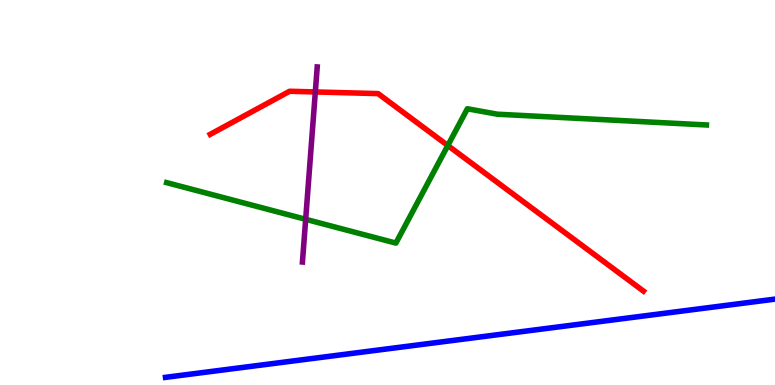[{'lines': ['blue', 'red'], 'intersections': []}, {'lines': ['green', 'red'], 'intersections': [{'x': 5.78, 'y': 6.22}]}, {'lines': ['purple', 'red'], 'intersections': [{'x': 4.07, 'y': 7.61}]}, {'lines': ['blue', 'green'], 'intersections': []}, {'lines': ['blue', 'purple'], 'intersections': []}, {'lines': ['green', 'purple'], 'intersections': [{'x': 3.94, 'y': 4.3}]}]